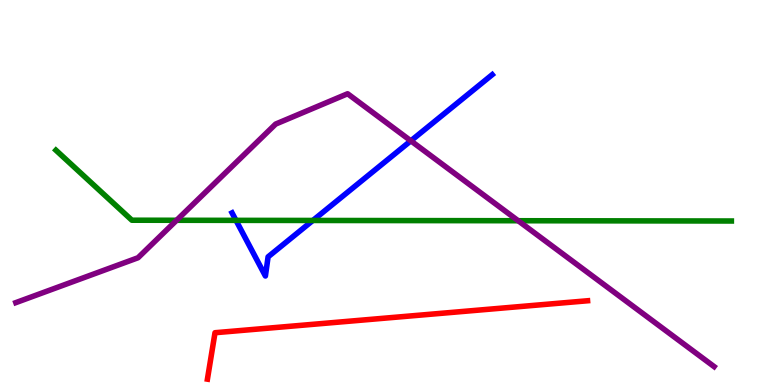[{'lines': ['blue', 'red'], 'intersections': []}, {'lines': ['green', 'red'], 'intersections': []}, {'lines': ['purple', 'red'], 'intersections': []}, {'lines': ['blue', 'green'], 'intersections': [{'x': 3.05, 'y': 4.28}, {'x': 4.04, 'y': 4.27}]}, {'lines': ['blue', 'purple'], 'intersections': [{'x': 5.3, 'y': 6.34}]}, {'lines': ['green', 'purple'], 'intersections': [{'x': 2.28, 'y': 4.28}, {'x': 6.69, 'y': 4.27}]}]